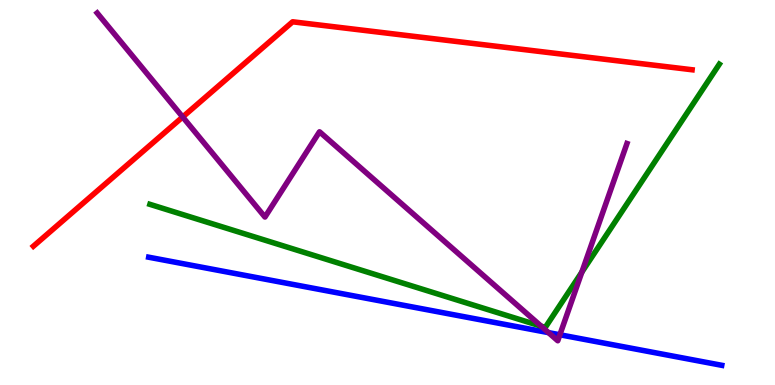[{'lines': ['blue', 'red'], 'intersections': []}, {'lines': ['green', 'red'], 'intersections': []}, {'lines': ['purple', 'red'], 'intersections': [{'x': 2.36, 'y': 6.96}]}, {'lines': ['blue', 'green'], 'intersections': []}, {'lines': ['blue', 'purple'], 'intersections': [{'x': 7.08, 'y': 1.36}, {'x': 7.22, 'y': 1.3}]}, {'lines': ['green', 'purple'], 'intersections': [{'x': 6.98, 'y': 1.53}, {'x': 7.51, 'y': 2.93}]}]